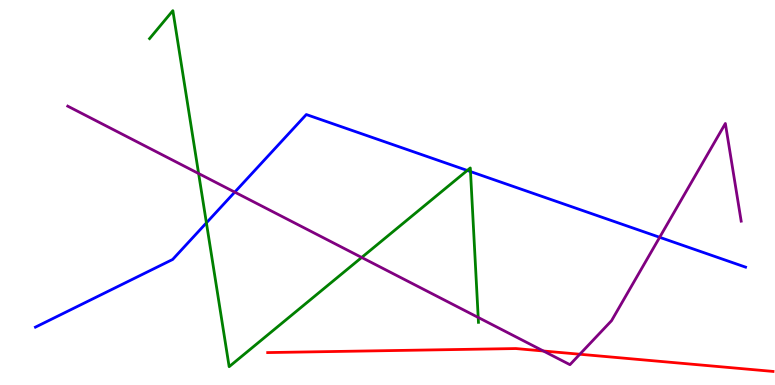[{'lines': ['blue', 'red'], 'intersections': []}, {'lines': ['green', 'red'], 'intersections': []}, {'lines': ['purple', 'red'], 'intersections': [{'x': 7.01, 'y': 0.883}, {'x': 7.48, 'y': 0.799}]}, {'lines': ['blue', 'green'], 'intersections': [{'x': 2.66, 'y': 4.21}, {'x': 6.03, 'y': 5.57}, {'x': 6.07, 'y': 5.54}]}, {'lines': ['blue', 'purple'], 'intersections': [{'x': 3.03, 'y': 5.01}, {'x': 8.51, 'y': 3.84}]}, {'lines': ['green', 'purple'], 'intersections': [{'x': 2.56, 'y': 5.49}, {'x': 4.67, 'y': 3.31}, {'x': 6.17, 'y': 1.75}]}]